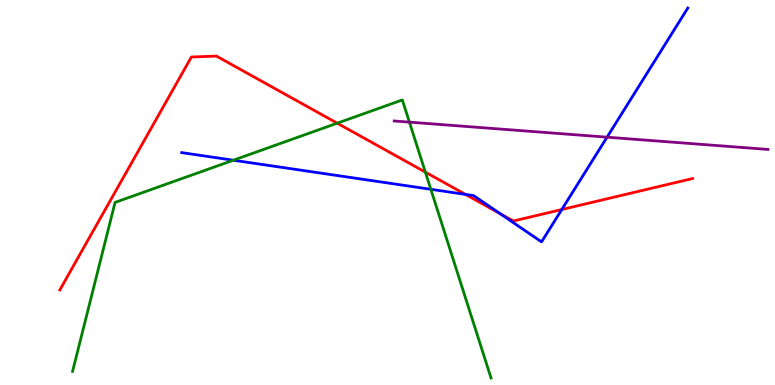[{'lines': ['blue', 'red'], 'intersections': [{'x': 6.01, 'y': 4.95}, {'x': 6.45, 'y': 4.45}, {'x': 7.25, 'y': 4.56}]}, {'lines': ['green', 'red'], 'intersections': [{'x': 4.35, 'y': 6.8}, {'x': 5.49, 'y': 5.53}]}, {'lines': ['purple', 'red'], 'intersections': []}, {'lines': ['blue', 'green'], 'intersections': [{'x': 3.01, 'y': 5.84}, {'x': 5.56, 'y': 5.08}]}, {'lines': ['blue', 'purple'], 'intersections': [{'x': 7.83, 'y': 6.44}]}, {'lines': ['green', 'purple'], 'intersections': [{'x': 5.28, 'y': 6.83}]}]